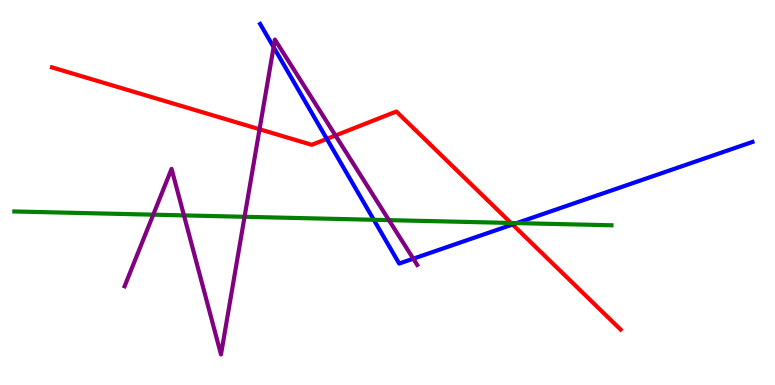[{'lines': ['blue', 'red'], 'intersections': [{'x': 4.22, 'y': 6.39}, {'x': 6.61, 'y': 4.17}]}, {'lines': ['green', 'red'], 'intersections': [{'x': 6.59, 'y': 4.21}]}, {'lines': ['purple', 'red'], 'intersections': [{'x': 3.35, 'y': 6.64}, {'x': 4.33, 'y': 6.48}]}, {'lines': ['blue', 'green'], 'intersections': [{'x': 4.82, 'y': 4.29}, {'x': 6.67, 'y': 4.21}]}, {'lines': ['blue', 'purple'], 'intersections': [{'x': 3.53, 'y': 8.78}, {'x': 5.33, 'y': 3.28}]}, {'lines': ['green', 'purple'], 'intersections': [{'x': 1.98, 'y': 4.42}, {'x': 2.37, 'y': 4.41}, {'x': 3.16, 'y': 4.37}, {'x': 5.02, 'y': 4.28}]}]